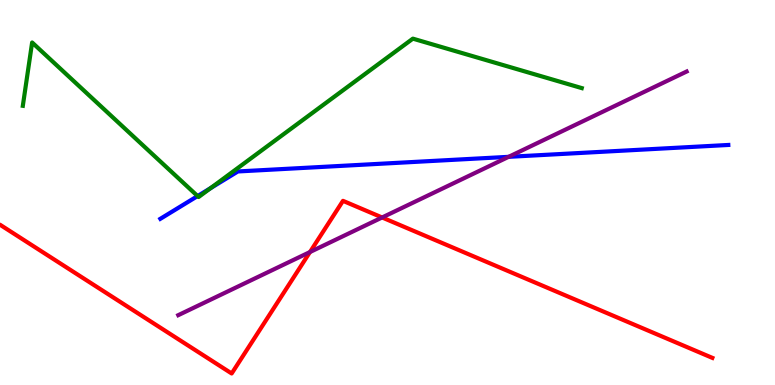[{'lines': ['blue', 'red'], 'intersections': []}, {'lines': ['green', 'red'], 'intersections': []}, {'lines': ['purple', 'red'], 'intersections': [{'x': 4.0, 'y': 3.45}, {'x': 4.93, 'y': 4.35}]}, {'lines': ['blue', 'green'], 'intersections': [{'x': 2.55, 'y': 4.91}, {'x': 2.72, 'y': 5.11}]}, {'lines': ['blue', 'purple'], 'intersections': [{'x': 6.56, 'y': 5.93}]}, {'lines': ['green', 'purple'], 'intersections': []}]